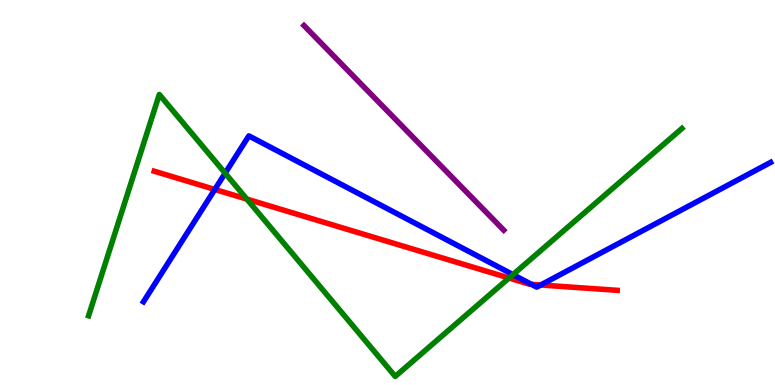[{'lines': ['blue', 'red'], 'intersections': [{'x': 2.77, 'y': 5.08}, {'x': 6.86, 'y': 2.61}, {'x': 6.98, 'y': 2.6}]}, {'lines': ['green', 'red'], 'intersections': [{'x': 3.18, 'y': 4.83}, {'x': 6.57, 'y': 2.78}]}, {'lines': ['purple', 'red'], 'intersections': []}, {'lines': ['blue', 'green'], 'intersections': [{'x': 2.91, 'y': 5.5}, {'x': 6.62, 'y': 2.87}]}, {'lines': ['blue', 'purple'], 'intersections': []}, {'lines': ['green', 'purple'], 'intersections': []}]